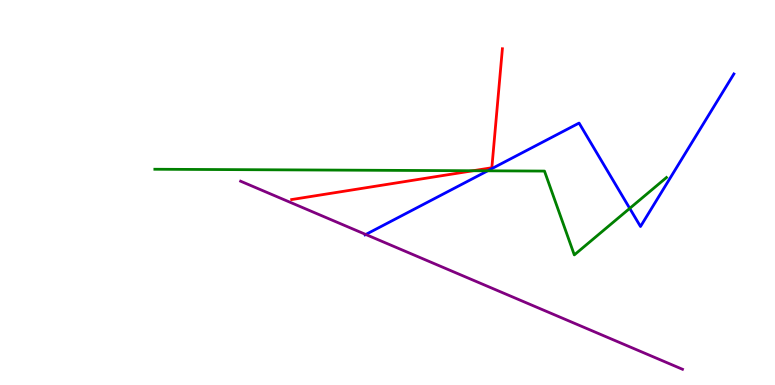[{'lines': ['blue', 'red'], 'intersections': []}, {'lines': ['green', 'red'], 'intersections': [{'x': 6.1, 'y': 5.57}]}, {'lines': ['purple', 'red'], 'intersections': []}, {'lines': ['blue', 'green'], 'intersections': [{'x': 6.29, 'y': 5.56}, {'x': 8.13, 'y': 4.59}]}, {'lines': ['blue', 'purple'], 'intersections': [{'x': 4.72, 'y': 3.91}]}, {'lines': ['green', 'purple'], 'intersections': []}]